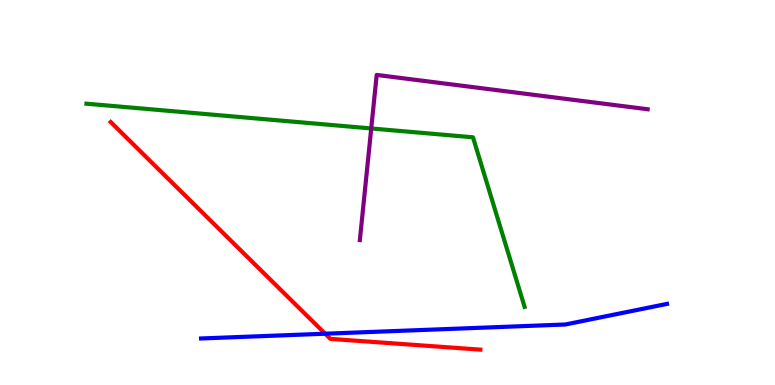[{'lines': ['blue', 'red'], 'intersections': [{'x': 4.2, 'y': 1.33}]}, {'lines': ['green', 'red'], 'intersections': []}, {'lines': ['purple', 'red'], 'intersections': []}, {'lines': ['blue', 'green'], 'intersections': []}, {'lines': ['blue', 'purple'], 'intersections': []}, {'lines': ['green', 'purple'], 'intersections': [{'x': 4.79, 'y': 6.66}]}]